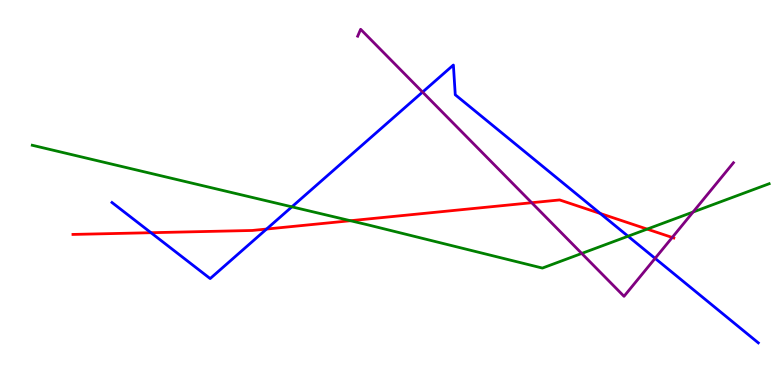[{'lines': ['blue', 'red'], 'intersections': [{'x': 1.95, 'y': 3.96}, {'x': 3.44, 'y': 4.05}, {'x': 7.75, 'y': 4.45}]}, {'lines': ['green', 'red'], 'intersections': [{'x': 4.52, 'y': 4.27}, {'x': 8.35, 'y': 4.05}]}, {'lines': ['purple', 'red'], 'intersections': [{'x': 6.86, 'y': 4.73}, {'x': 8.67, 'y': 3.83}]}, {'lines': ['blue', 'green'], 'intersections': [{'x': 3.77, 'y': 4.63}, {'x': 8.1, 'y': 3.86}]}, {'lines': ['blue', 'purple'], 'intersections': [{'x': 5.45, 'y': 7.61}, {'x': 8.45, 'y': 3.29}]}, {'lines': ['green', 'purple'], 'intersections': [{'x': 7.51, 'y': 3.42}, {'x': 8.94, 'y': 4.49}]}]